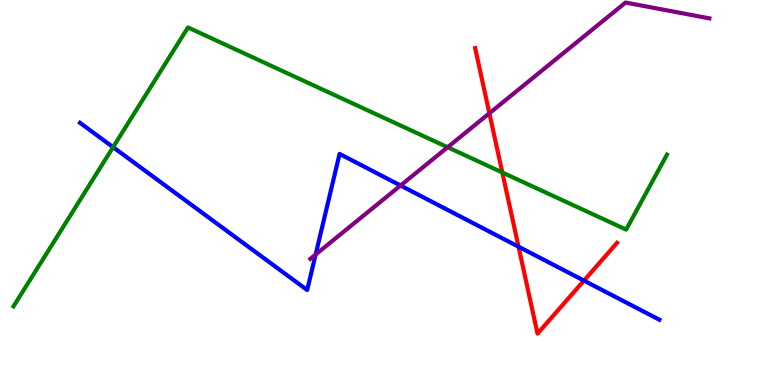[{'lines': ['blue', 'red'], 'intersections': [{'x': 6.69, 'y': 3.59}, {'x': 7.54, 'y': 2.71}]}, {'lines': ['green', 'red'], 'intersections': [{'x': 6.48, 'y': 5.52}]}, {'lines': ['purple', 'red'], 'intersections': [{'x': 6.31, 'y': 7.06}]}, {'lines': ['blue', 'green'], 'intersections': [{'x': 1.46, 'y': 6.18}]}, {'lines': ['blue', 'purple'], 'intersections': [{'x': 4.07, 'y': 3.39}, {'x': 5.17, 'y': 5.18}]}, {'lines': ['green', 'purple'], 'intersections': [{'x': 5.78, 'y': 6.18}]}]